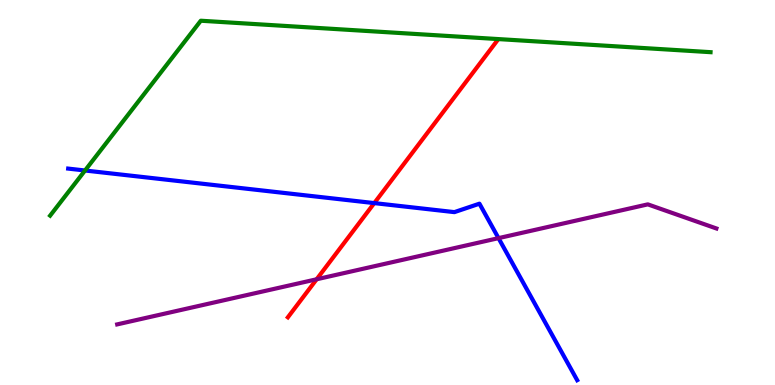[{'lines': ['blue', 'red'], 'intersections': [{'x': 4.83, 'y': 4.72}]}, {'lines': ['green', 'red'], 'intersections': []}, {'lines': ['purple', 'red'], 'intersections': [{'x': 4.09, 'y': 2.75}]}, {'lines': ['blue', 'green'], 'intersections': [{'x': 1.1, 'y': 5.57}]}, {'lines': ['blue', 'purple'], 'intersections': [{'x': 6.43, 'y': 3.81}]}, {'lines': ['green', 'purple'], 'intersections': []}]